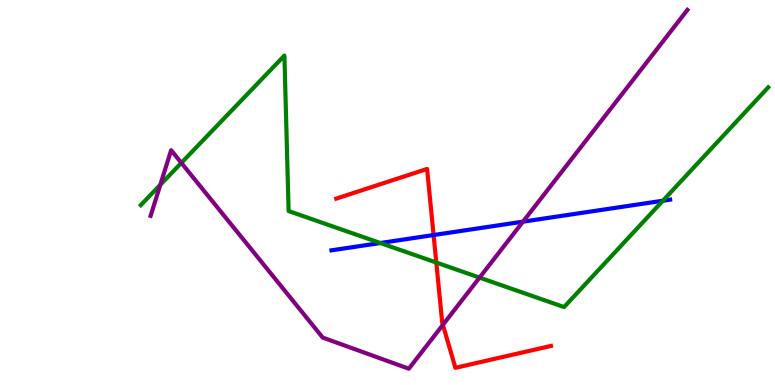[{'lines': ['blue', 'red'], 'intersections': [{'x': 5.59, 'y': 3.89}]}, {'lines': ['green', 'red'], 'intersections': [{'x': 5.63, 'y': 3.18}]}, {'lines': ['purple', 'red'], 'intersections': [{'x': 5.71, 'y': 1.56}]}, {'lines': ['blue', 'green'], 'intersections': [{'x': 4.91, 'y': 3.69}, {'x': 8.55, 'y': 4.79}]}, {'lines': ['blue', 'purple'], 'intersections': [{'x': 6.75, 'y': 4.24}]}, {'lines': ['green', 'purple'], 'intersections': [{'x': 2.07, 'y': 5.2}, {'x': 2.34, 'y': 5.77}, {'x': 6.19, 'y': 2.79}]}]